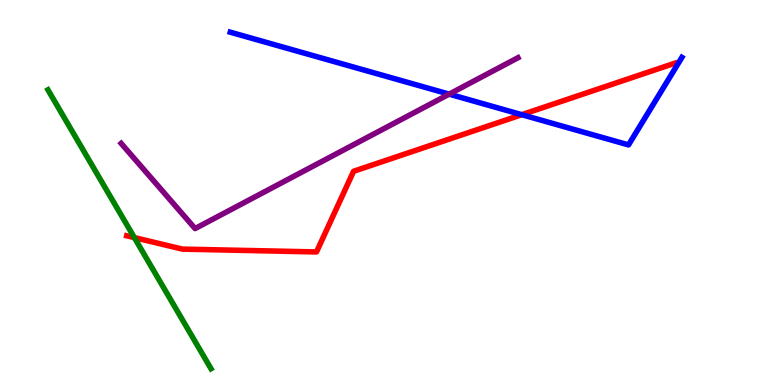[{'lines': ['blue', 'red'], 'intersections': [{'x': 6.73, 'y': 7.02}]}, {'lines': ['green', 'red'], 'intersections': [{'x': 1.73, 'y': 3.83}]}, {'lines': ['purple', 'red'], 'intersections': []}, {'lines': ['blue', 'green'], 'intersections': []}, {'lines': ['blue', 'purple'], 'intersections': [{'x': 5.8, 'y': 7.55}]}, {'lines': ['green', 'purple'], 'intersections': []}]